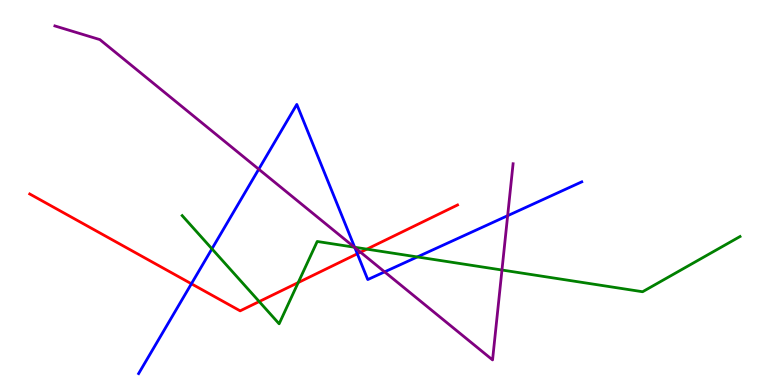[{'lines': ['blue', 'red'], 'intersections': [{'x': 2.47, 'y': 2.63}, {'x': 4.61, 'y': 3.41}]}, {'lines': ['green', 'red'], 'intersections': [{'x': 3.34, 'y': 2.17}, {'x': 3.85, 'y': 2.66}, {'x': 4.73, 'y': 3.53}]}, {'lines': ['purple', 'red'], 'intersections': [{'x': 4.65, 'y': 3.45}]}, {'lines': ['blue', 'green'], 'intersections': [{'x': 2.73, 'y': 3.54}, {'x': 4.58, 'y': 3.58}, {'x': 5.38, 'y': 3.33}]}, {'lines': ['blue', 'purple'], 'intersections': [{'x': 3.34, 'y': 5.61}, {'x': 4.58, 'y': 3.57}, {'x': 4.96, 'y': 2.94}, {'x': 6.55, 'y': 4.4}]}, {'lines': ['green', 'purple'], 'intersections': [{'x': 4.57, 'y': 3.58}, {'x': 6.48, 'y': 2.99}]}]